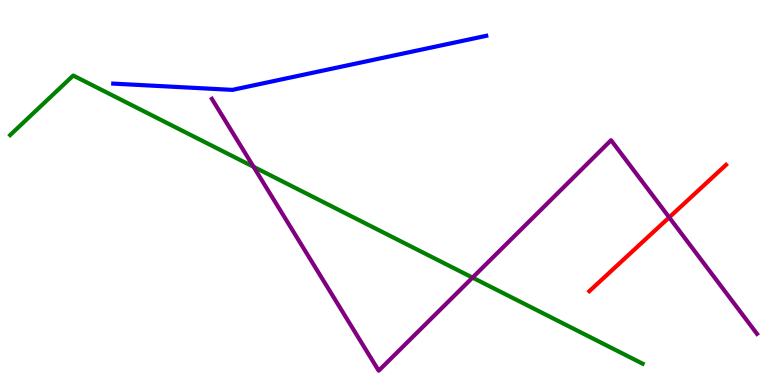[{'lines': ['blue', 'red'], 'intersections': []}, {'lines': ['green', 'red'], 'intersections': []}, {'lines': ['purple', 'red'], 'intersections': [{'x': 8.63, 'y': 4.35}]}, {'lines': ['blue', 'green'], 'intersections': []}, {'lines': ['blue', 'purple'], 'intersections': []}, {'lines': ['green', 'purple'], 'intersections': [{'x': 3.27, 'y': 5.67}, {'x': 6.1, 'y': 2.79}]}]